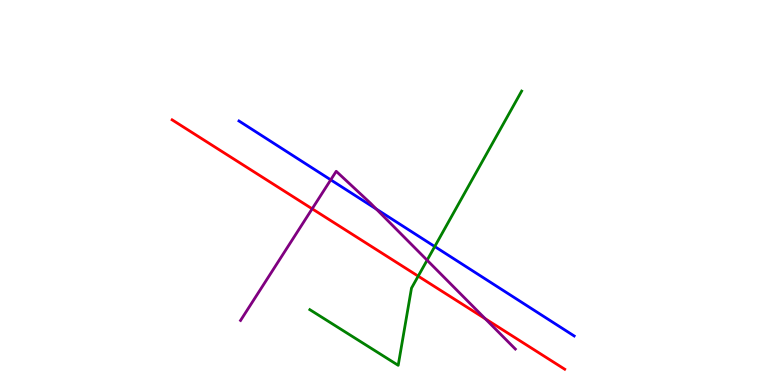[{'lines': ['blue', 'red'], 'intersections': []}, {'lines': ['green', 'red'], 'intersections': [{'x': 5.4, 'y': 2.83}]}, {'lines': ['purple', 'red'], 'intersections': [{'x': 4.03, 'y': 4.58}, {'x': 6.26, 'y': 1.72}]}, {'lines': ['blue', 'green'], 'intersections': [{'x': 5.61, 'y': 3.6}]}, {'lines': ['blue', 'purple'], 'intersections': [{'x': 4.27, 'y': 5.33}, {'x': 4.86, 'y': 4.57}]}, {'lines': ['green', 'purple'], 'intersections': [{'x': 5.51, 'y': 3.24}]}]